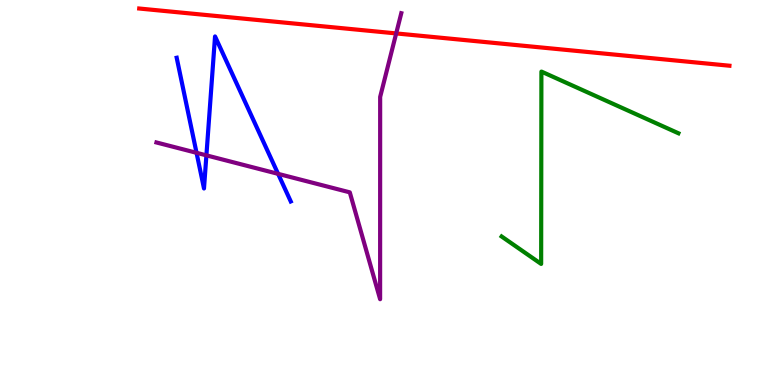[{'lines': ['blue', 'red'], 'intersections': []}, {'lines': ['green', 'red'], 'intersections': []}, {'lines': ['purple', 'red'], 'intersections': [{'x': 5.11, 'y': 9.13}]}, {'lines': ['blue', 'green'], 'intersections': []}, {'lines': ['blue', 'purple'], 'intersections': [{'x': 2.54, 'y': 6.03}, {'x': 2.66, 'y': 5.96}, {'x': 3.59, 'y': 5.48}]}, {'lines': ['green', 'purple'], 'intersections': []}]